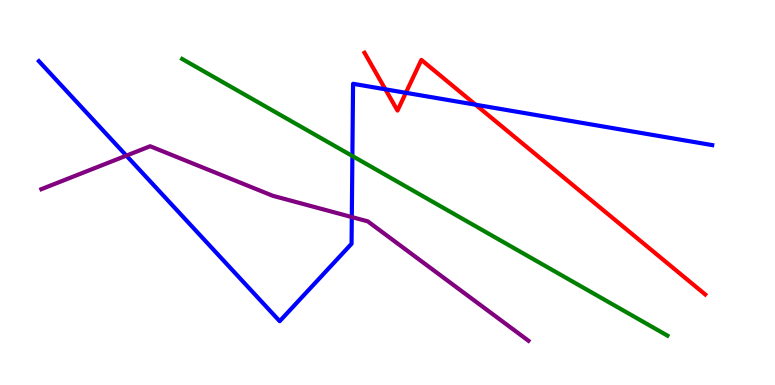[{'lines': ['blue', 'red'], 'intersections': [{'x': 4.97, 'y': 7.68}, {'x': 5.24, 'y': 7.59}, {'x': 6.14, 'y': 7.28}]}, {'lines': ['green', 'red'], 'intersections': []}, {'lines': ['purple', 'red'], 'intersections': []}, {'lines': ['blue', 'green'], 'intersections': [{'x': 4.55, 'y': 5.95}]}, {'lines': ['blue', 'purple'], 'intersections': [{'x': 1.63, 'y': 5.96}, {'x': 4.54, 'y': 4.36}]}, {'lines': ['green', 'purple'], 'intersections': []}]